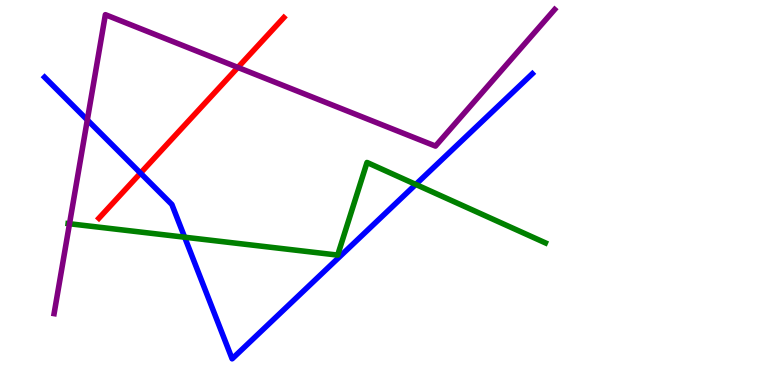[{'lines': ['blue', 'red'], 'intersections': [{'x': 1.81, 'y': 5.5}]}, {'lines': ['green', 'red'], 'intersections': []}, {'lines': ['purple', 'red'], 'intersections': [{'x': 3.07, 'y': 8.25}]}, {'lines': ['blue', 'green'], 'intersections': [{'x': 2.38, 'y': 3.84}, {'x': 5.36, 'y': 5.21}]}, {'lines': ['blue', 'purple'], 'intersections': [{'x': 1.13, 'y': 6.88}]}, {'lines': ['green', 'purple'], 'intersections': [{'x': 0.897, 'y': 4.19}]}]